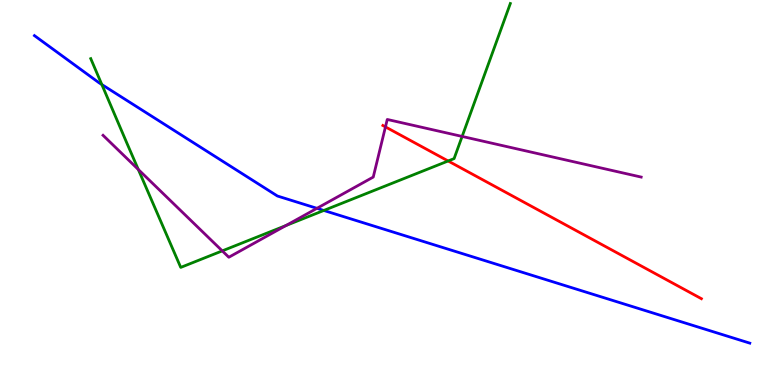[{'lines': ['blue', 'red'], 'intersections': []}, {'lines': ['green', 'red'], 'intersections': [{'x': 5.78, 'y': 5.82}]}, {'lines': ['purple', 'red'], 'intersections': [{'x': 4.97, 'y': 6.7}]}, {'lines': ['blue', 'green'], 'intersections': [{'x': 1.31, 'y': 7.8}, {'x': 4.18, 'y': 4.53}]}, {'lines': ['blue', 'purple'], 'intersections': [{'x': 4.09, 'y': 4.59}]}, {'lines': ['green', 'purple'], 'intersections': [{'x': 1.78, 'y': 5.6}, {'x': 2.87, 'y': 3.48}, {'x': 3.69, 'y': 4.14}, {'x': 5.96, 'y': 6.46}]}]